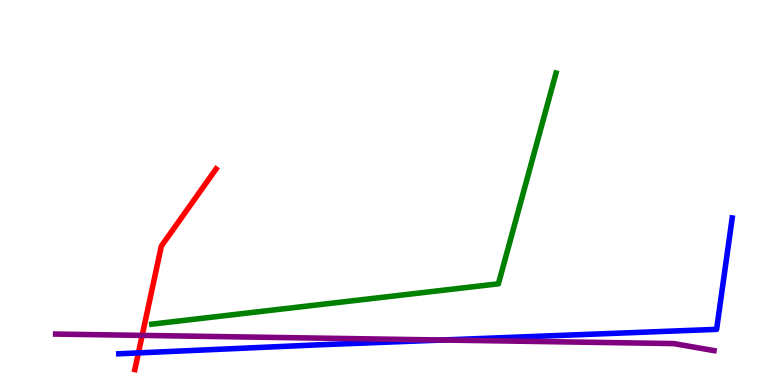[{'lines': ['blue', 'red'], 'intersections': [{'x': 1.79, 'y': 0.834}]}, {'lines': ['green', 'red'], 'intersections': []}, {'lines': ['purple', 'red'], 'intersections': [{'x': 1.83, 'y': 1.29}]}, {'lines': ['blue', 'green'], 'intersections': []}, {'lines': ['blue', 'purple'], 'intersections': [{'x': 5.71, 'y': 1.17}]}, {'lines': ['green', 'purple'], 'intersections': []}]